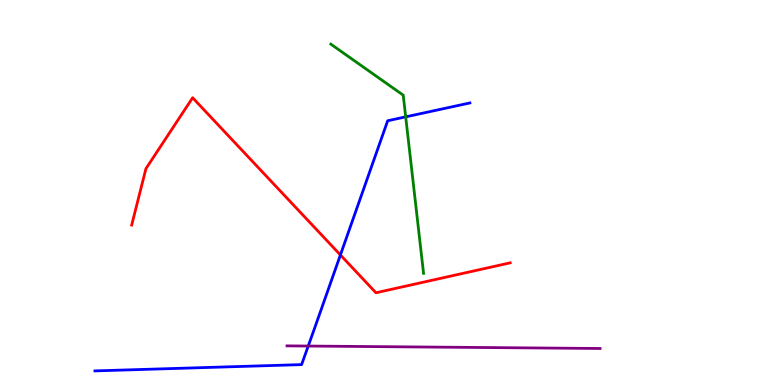[{'lines': ['blue', 'red'], 'intersections': [{'x': 4.39, 'y': 3.38}]}, {'lines': ['green', 'red'], 'intersections': []}, {'lines': ['purple', 'red'], 'intersections': []}, {'lines': ['blue', 'green'], 'intersections': [{'x': 5.23, 'y': 6.96}]}, {'lines': ['blue', 'purple'], 'intersections': [{'x': 3.98, 'y': 1.01}]}, {'lines': ['green', 'purple'], 'intersections': []}]